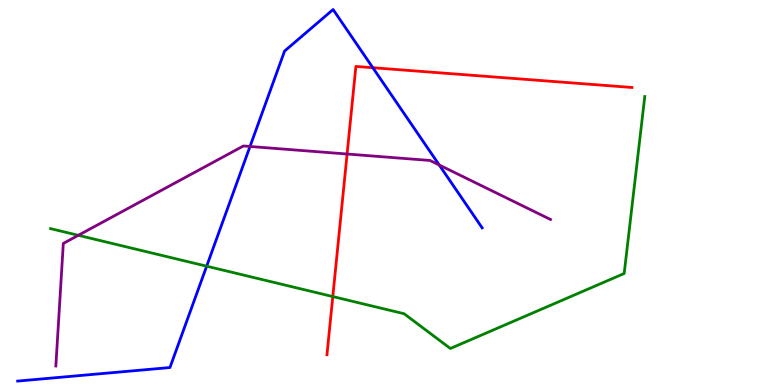[{'lines': ['blue', 'red'], 'intersections': [{'x': 4.81, 'y': 8.24}]}, {'lines': ['green', 'red'], 'intersections': [{'x': 4.29, 'y': 2.3}]}, {'lines': ['purple', 'red'], 'intersections': [{'x': 4.48, 'y': 6.0}]}, {'lines': ['blue', 'green'], 'intersections': [{'x': 2.67, 'y': 3.09}]}, {'lines': ['blue', 'purple'], 'intersections': [{'x': 3.23, 'y': 6.2}, {'x': 5.67, 'y': 5.71}]}, {'lines': ['green', 'purple'], 'intersections': [{'x': 1.01, 'y': 3.89}]}]